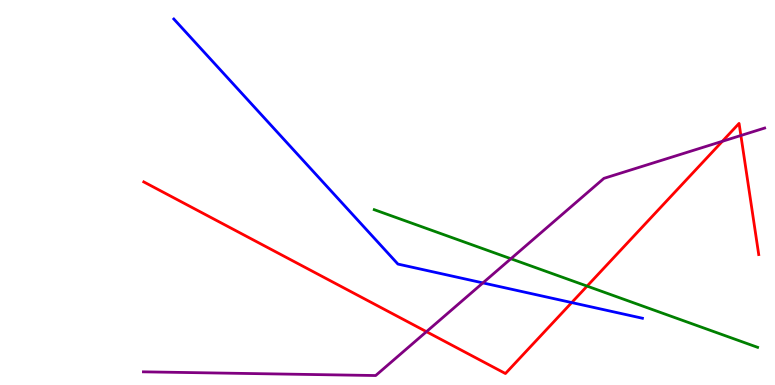[{'lines': ['blue', 'red'], 'intersections': [{'x': 7.38, 'y': 2.14}]}, {'lines': ['green', 'red'], 'intersections': [{'x': 7.58, 'y': 2.57}]}, {'lines': ['purple', 'red'], 'intersections': [{'x': 5.5, 'y': 1.39}, {'x': 9.32, 'y': 6.33}, {'x': 9.56, 'y': 6.48}]}, {'lines': ['blue', 'green'], 'intersections': []}, {'lines': ['blue', 'purple'], 'intersections': [{'x': 6.23, 'y': 2.65}]}, {'lines': ['green', 'purple'], 'intersections': [{'x': 6.59, 'y': 3.28}]}]